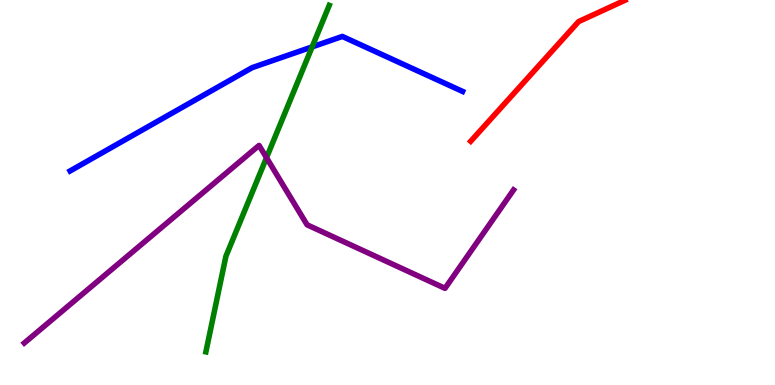[{'lines': ['blue', 'red'], 'intersections': []}, {'lines': ['green', 'red'], 'intersections': []}, {'lines': ['purple', 'red'], 'intersections': []}, {'lines': ['blue', 'green'], 'intersections': [{'x': 4.03, 'y': 8.78}]}, {'lines': ['blue', 'purple'], 'intersections': []}, {'lines': ['green', 'purple'], 'intersections': [{'x': 3.44, 'y': 5.9}]}]